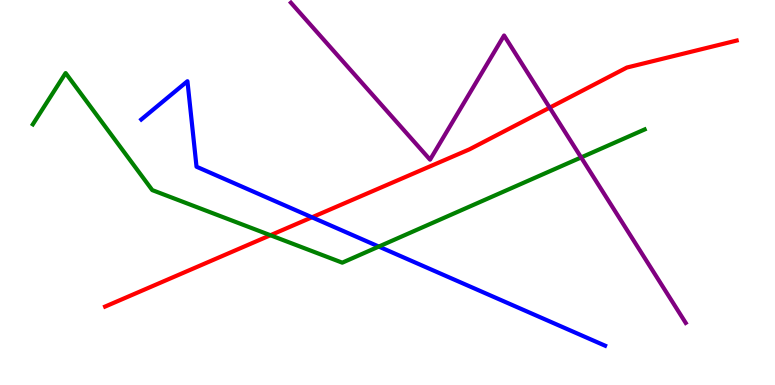[{'lines': ['blue', 'red'], 'intersections': [{'x': 4.03, 'y': 4.36}]}, {'lines': ['green', 'red'], 'intersections': [{'x': 3.49, 'y': 3.89}]}, {'lines': ['purple', 'red'], 'intersections': [{'x': 7.09, 'y': 7.2}]}, {'lines': ['blue', 'green'], 'intersections': [{'x': 4.89, 'y': 3.6}]}, {'lines': ['blue', 'purple'], 'intersections': []}, {'lines': ['green', 'purple'], 'intersections': [{'x': 7.5, 'y': 5.91}]}]